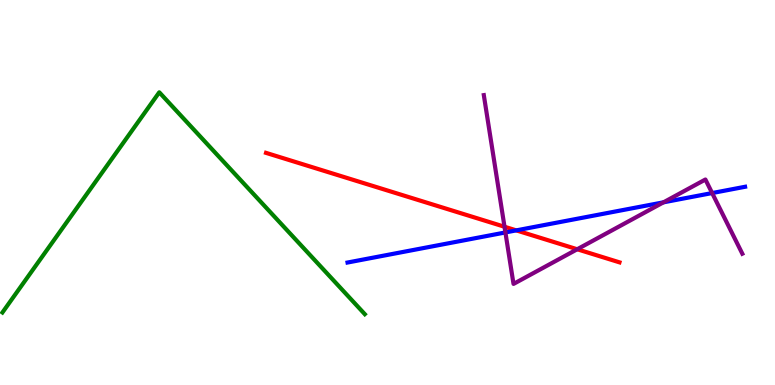[{'lines': ['blue', 'red'], 'intersections': [{'x': 6.66, 'y': 4.02}]}, {'lines': ['green', 'red'], 'intersections': []}, {'lines': ['purple', 'red'], 'intersections': [{'x': 6.51, 'y': 4.11}, {'x': 7.45, 'y': 3.53}]}, {'lines': ['blue', 'green'], 'intersections': []}, {'lines': ['blue', 'purple'], 'intersections': [{'x': 6.52, 'y': 3.96}, {'x': 8.56, 'y': 4.74}, {'x': 9.19, 'y': 4.99}]}, {'lines': ['green', 'purple'], 'intersections': []}]